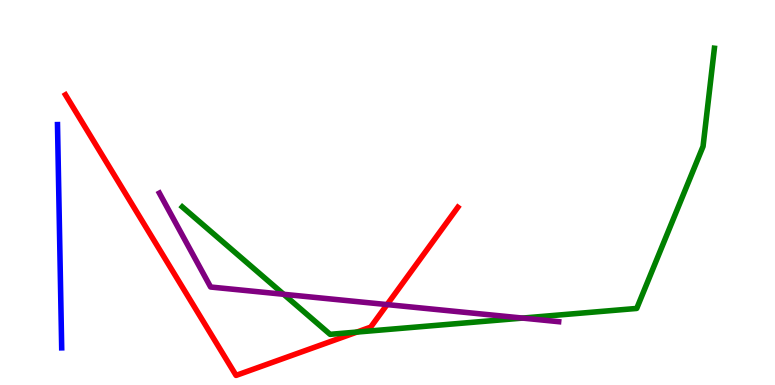[{'lines': ['blue', 'red'], 'intersections': []}, {'lines': ['green', 'red'], 'intersections': [{'x': 4.61, 'y': 1.37}]}, {'lines': ['purple', 'red'], 'intersections': [{'x': 4.99, 'y': 2.09}]}, {'lines': ['blue', 'green'], 'intersections': []}, {'lines': ['blue', 'purple'], 'intersections': []}, {'lines': ['green', 'purple'], 'intersections': [{'x': 3.66, 'y': 2.36}, {'x': 6.74, 'y': 1.74}]}]